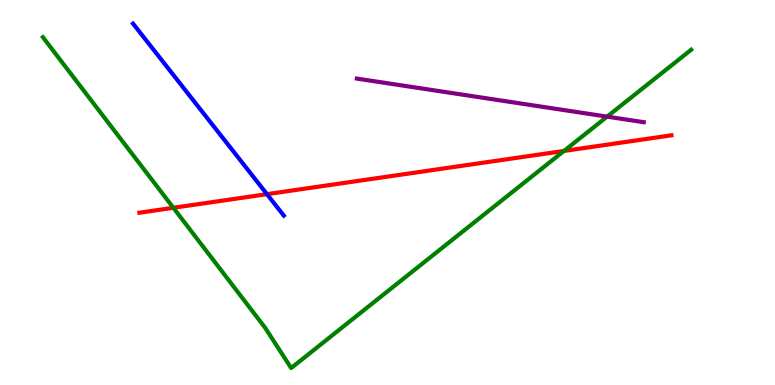[{'lines': ['blue', 'red'], 'intersections': [{'x': 3.44, 'y': 4.96}]}, {'lines': ['green', 'red'], 'intersections': [{'x': 2.24, 'y': 4.6}, {'x': 7.28, 'y': 6.08}]}, {'lines': ['purple', 'red'], 'intersections': []}, {'lines': ['blue', 'green'], 'intersections': []}, {'lines': ['blue', 'purple'], 'intersections': []}, {'lines': ['green', 'purple'], 'intersections': [{'x': 7.83, 'y': 6.97}]}]